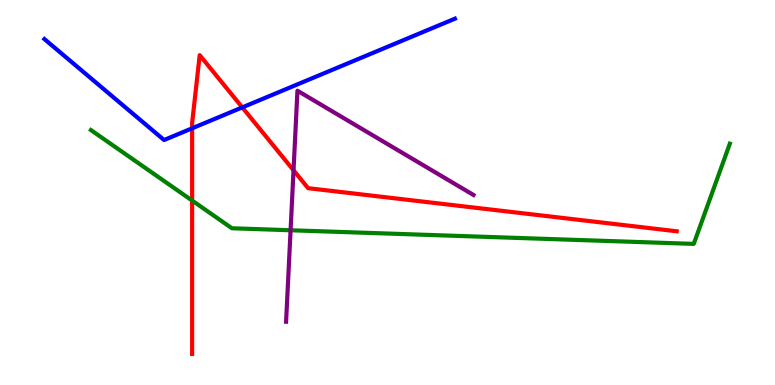[{'lines': ['blue', 'red'], 'intersections': [{'x': 2.48, 'y': 6.67}, {'x': 3.13, 'y': 7.21}]}, {'lines': ['green', 'red'], 'intersections': [{'x': 2.48, 'y': 4.79}]}, {'lines': ['purple', 'red'], 'intersections': [{'x': 3.79, 'y': 5.58}]}, {'lines': ['blue', 'green'], 'intersections': []}, {'lines': ['blue', 'purple'], 'intersections': []}, {'lines': ['green', 'purple'], 'intersections': [{'x': 3.75, 'y': 4.02}]}]